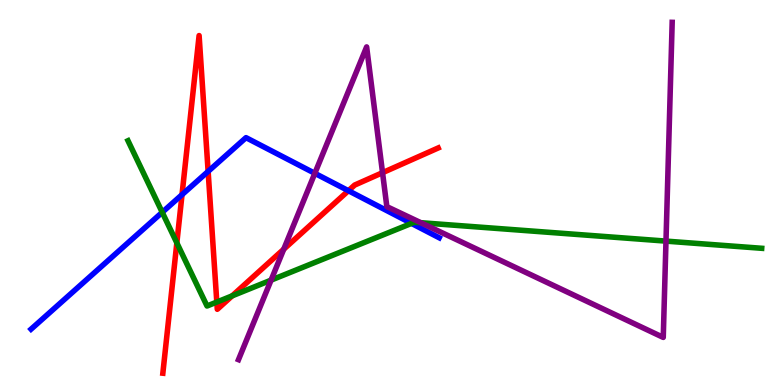[{'lines': ['blue', 'red'], 'intersections': [{'x': 2.35, 'y': 4.94}, {'x': 2.69, 'y': 5.55}, {'x': 4.5, 'y': 5.05}]}, {'lines': ['green', 'red'], 'intersections': [{'x': 2.28, 'y': 3.69}, {'x': 2.8, 'y': 2.15}, {'x': 3.0, 'y': 2.32}]}, {'lines': ['purple', 'red'], 'intersections': [{'x': 3.66, 'y': 3.53}, {'x': 4.94, 'y': 5.51}]}, {'lines': ['blue', 'green'], 'intersections': [{'x': 2.09, 'y': 4.49}, {'x': 5.31, 'y': 4.2}]}, {'lines': ['blue', 'purple'], 'intersections': [{'x': 4.06, 'y': 5.5}]}, {'lines': ['green', 'purple'], 'intersections': [{'x': 3.5, 'y': 2.72}, {'x': 5.43, 'y': 4.22}, {'x': 8.59, 'y': 3.74}]}]